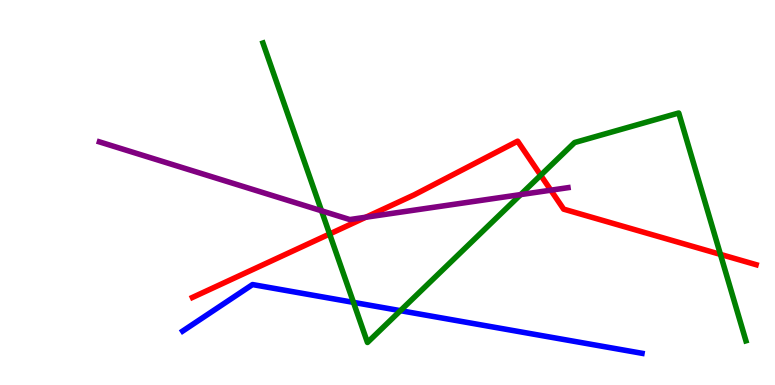[{'lines': ['blue', 'red'], 'intersections': []}, {'lines': ['green', 'red'], 'intersections': [{'x': 4.25, 'y': 3.92}, {'x': 6.98, 'y': 5.45}, {'x': 9.3, 'y': 3.39}]}, {'lines': ['purple', 'red'], 'intersections': [{'x': 4.72, 'y': 4.36}, {'x': 7.11, 'y': 5.06}]}, {'lines': ['blue', 'green'], 'intersections': [{'x': 4.56, 'y': 2.15}, {'x': 5.17, 'y': 1.93}]}, {'lines': ['blue', 'purple'], 'intersections': []}, {'lines': ['green', 'purple'], 'intersections': [{'x': 4.15, 'y': 4.53}, {'x': 6.72, 'y': 4.95}]}]